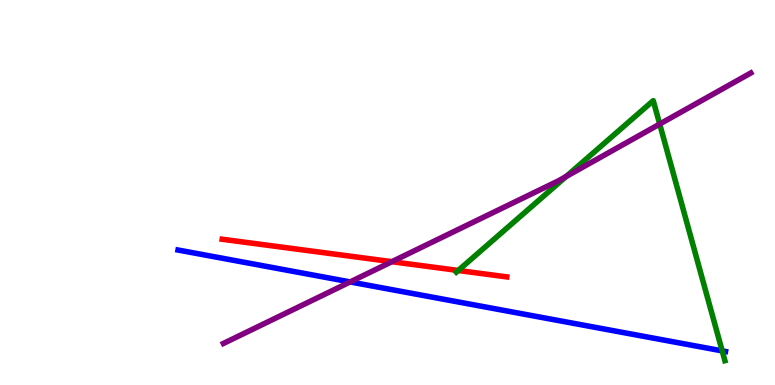[{'lines': ['blue', 'red'], 'intersections': []}, {'lines': ['green', 'red'], 'intersections': [{'x': 5.91, 'y': 2.97}]}, {'lines': ['purple', 'red'], 'intersections': [{'x': 5.06, 'y': 3.2}]}, {'lines': ['blue', 'green'], 'intersections': [{'x': 9.32, 'y': 0.886}]}, {'lines': ['blue', 'purple'], 'intersections': [{'x': 4.52, 'y': 2.68}]}, {'lines': ['green', 'purple'], 'intersections': [{'x': 7.31, 'y': 5.42}, {'x': 8.51, 'y': 6.78}]}]